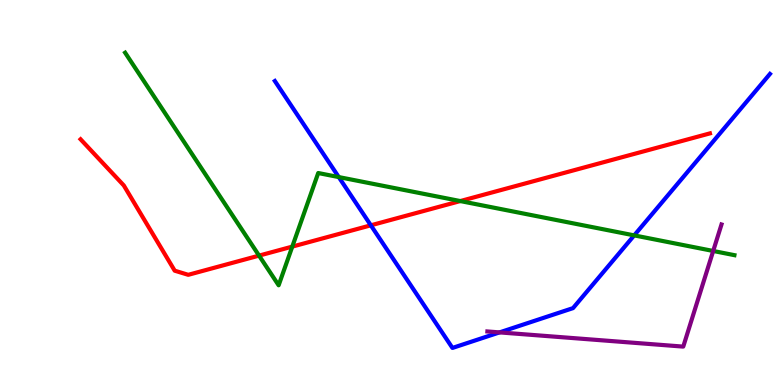[{'lines': ['blue', 'red'], 'intersections': [{'x': 4.79, 'y': 4.15}]}, {'lines': ['green', 'red'], 'intersections': [{'x': 3.34, 'y': 3.36}, {'x': 3.77, 'y': 3.59}, {'x': 5.94, 'y': 4.78}]}, {'lines': ['purple', 'red'], 'intersections': []}, {'lines': ['blue', 'green'], 'intersections': [{'x': 4.37, 'y': 5.4}, {'x': 8.18, 'y': 3.89}]}, {'lines': ['blue', 'purple'], 'intersections': [{'x': 6.45, 'y': 1.37}]}, {'lines': ['green', 'purple'], 'intersections': [{'x': 9.2, 'y': 3.48}]}]